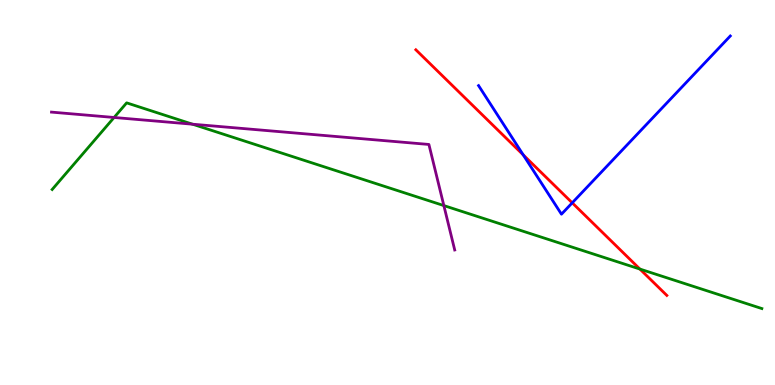[{'lines': ['blue', 'red'], 'intersections': [{'x': 6.75, 'y': 5.98}, {'x': 7.38, 'y': 4.73}]}, {'lines': ['green', 'red'], 'intersections': [{'x': 8.26, 'y': 3.01}]}, {'lines': ['purple', 'red'], 'intersections': []}, {'lines': ['blue', 'green'], 'intersections': []}, {'lines': ['blue', 'purple'], 'intersections': []}, {'lines': ['green', 'purple'], 'intersections': [{'x': 1.47, 'y': 6.95}, {'x': 2.48, 'y': 6.77}, {'x': 5.73, 'y': 4.66}]}]